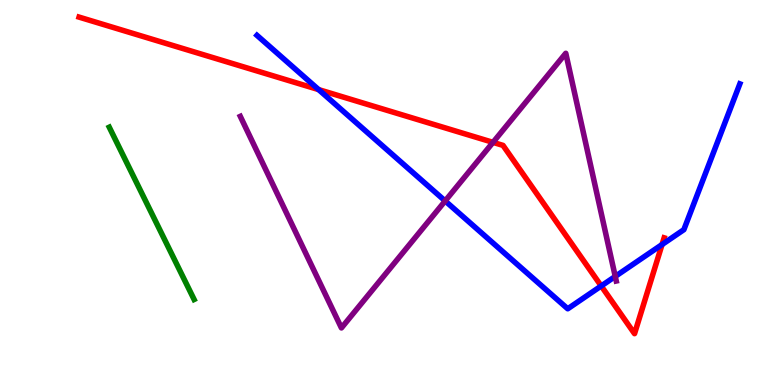[{'lines': ['blue', 'red'], 'intersections': [{'x': 4.11, 'y': 7.67}, {'x': 7.76, 'y': 2.57}, {'x': 8.54, 'y': 3.65}]}, {'lines': ['green', 'red'], 'intersections': []}, {'lines': ['purple', 'red'], 'intersections': [{'x': 6.36, 'y': 6.3}]}, {'lines': ['blue', 'green'], 'intersections': []}, {'lines': ['blue', 'purple'], 'intersections': [{'x': 5.74, 'y': 4.78}, {'x': 7.94, 'y': 2.82}]}, {'lines': ['green', 'purple'], 'intersections': []}]